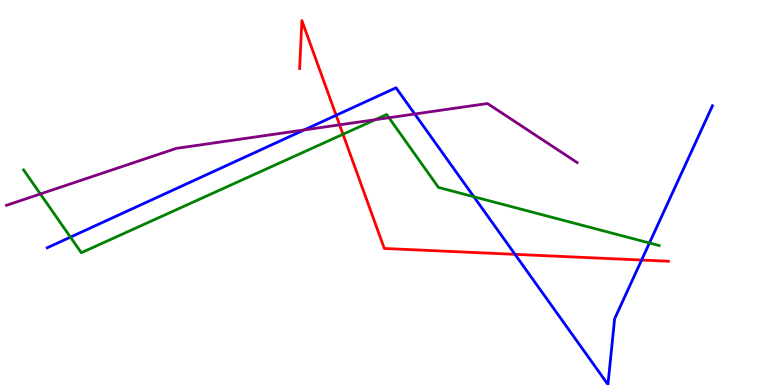[{'lines': ['blue', 'red'], 'intersections': [{'x': 4.34, 'y': 7.01}, {'x': 6.65, 'y': 3.39}, {'x': 8.28, 'y': 3.25}]}, {'lines': ['green', 'red'], 'intersections': [{'x': 4.43, 'y': 6.51}]}, {'lines': ['purple', 'red'], 'intersections': [{'x': 4.38, 'y': 6.76}]}, {'lines': ['blue', 'green'], 'intersections': [{'x': 0.909, 'y': 3.84}, {'x': 6.11, 'y': 4.89}, {'x': 8.38, 'y': 3.69}]}, {'lines': ['blue', 'purple'], 'intersections': [{'x': 3.92, 'y': 6.62}, {'x': 5.35, 'y': 7.04}]}, {'lines': ['green', 'purple'], 'intersections': [{'x': 0.521, 'y': 4.96}, {'x': 4.84, 'y': 6.89}, {'x': 5.02, 'y': 6.94}]}]